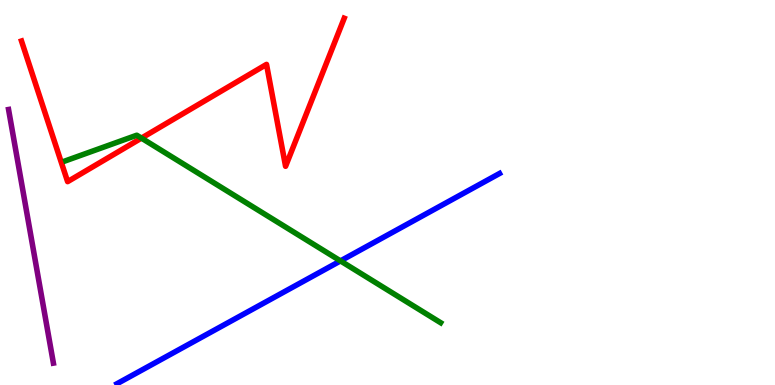[{'lines': ['blue', 'red'], 'intersections': []}, {'lines': ['green', 'red'], 'intersections': [{'x': 1.83, 'y': 6.41}]}, {'lines': ['purple', 'red'], 'intersections': []}, {'lines': ['blue', 'green'], 'intersections': [{'x': 4.39, 'y': 3.22}]}, {'lines': ['blue', 'purple'], 'intersections': []}, {'lines': ['green', 'purple'], 'intersections': []}]